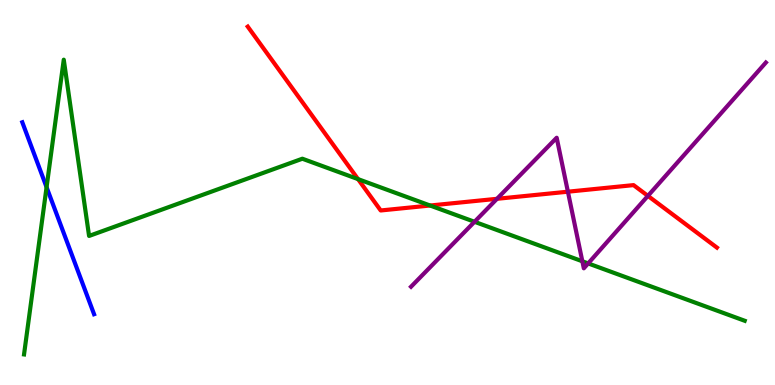[{'lines': ['blue', 'red'], 'intersections': []}, {'lines': ['green', 'red'], 'intersections': [{'x': 4.62, 'y': 5.35}, {'x': 5.55, 'y': 4.66}]}, {'lines': ['purple', 'red'], 'intersections': [{'x': 6.41, 'y': 4.84}, {'x': 7.33, 'y': 5.02}, {'x': 8.36, 'y': 4.91}]}, {'lines': ['blue', 'green'], 'intersections': [{'x': 0.601, 'y': 5.14}]}, {'lines': ['blue', 'purple'], 'intersections': []}, {'lines': ['green', 'purple'], 'intersections': [{'x': 6.12, 'y': 4.24}, {'x': 7.51, 'y': 3.21}, {'x': 7.59, 'y': 3.16}]}]